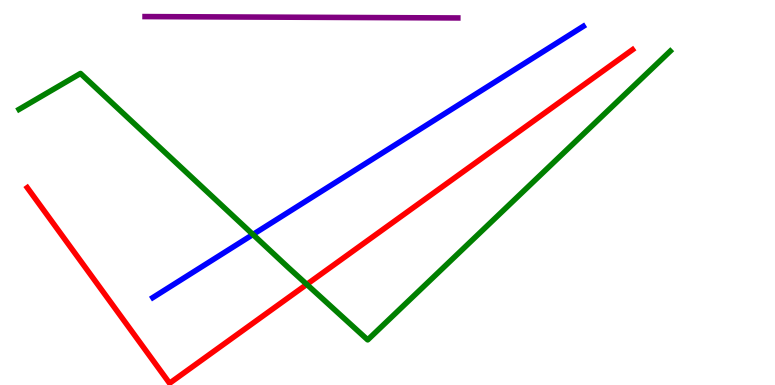[{'lines': ['blue', 'red'], 'intersections': []}, {'lines': ['green', 'red'], 'intersections': [{'x': 3.96, 'y': 2.61}]}, {'lines': ['purple', 'red'], 'intersections': []}, {'lines': ['blue', 'green'], 'intersections': [{'x': 3.26, 'y': 3.91}]}, {'lines': ['blue', 'purple'], 'intersections': []}, {'lines': ['green', 'purple'], 'intersections': []}]